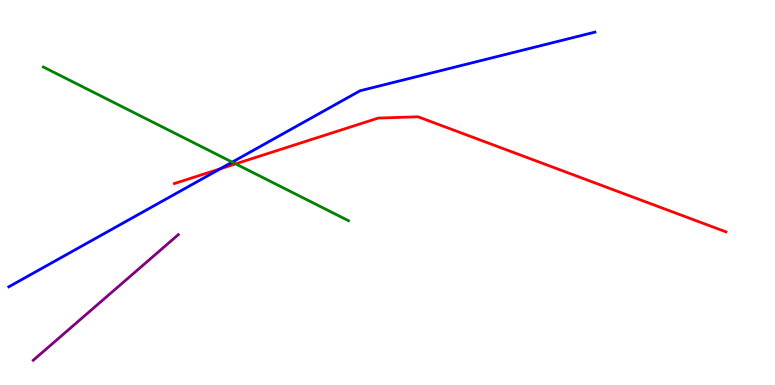[{'lines': ['blue', 'red'], 'intersections': [{'x': 2.84, 'y': 5.61}]}, {'lines': ['green', 'red'], 'intersections': [{'x': 3.04, 'y': 5.74}]}, {'lines': ['purple', 'red'], 'intersections': []}, {'lines': ['blue', 'green'], 'intersections': [{'x': 3.0, 'y': 5.79}]}, {'lines': ['blue', 'purple'], 'intersections': []}, {'lines': ['green', 'purple'], 'intersections': []}]